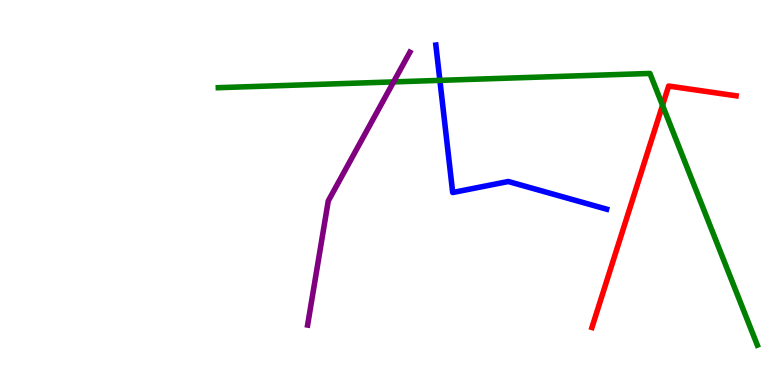[{'lines': ['blue', 'red'], 'intersections': []}, {'lines': ['green', 'red'], 'intersections': [{'x': 8.55, 'y': 7.26}]}, {'lines': ['purple', 'red'], 'intersections': []}, {'lines': ['blue', 'green'], 'intersections': [{'x': 5.68, 'y': 7.91}]}, {'lines': ['blue', 'purple'], 'intersections': []}, {'lines': ['green', 'purple'], 'intersections': [{'x': 5.08, 'y': 7.87}]}]